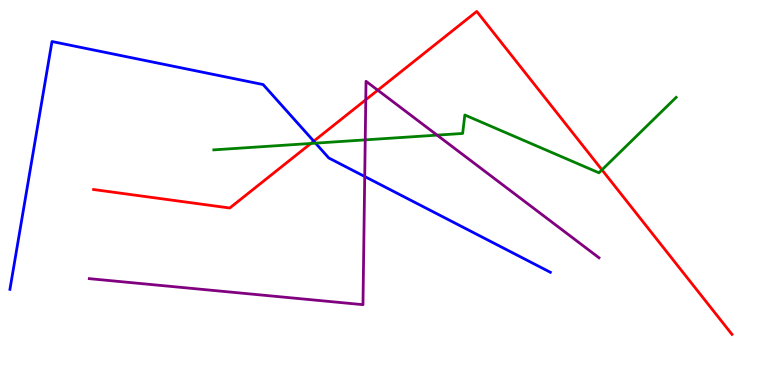[{'lines': ['blue', 'red'], 'intersections': [{'x': 4.05, 'y': 6.33}]}, {'lines': ['green', 'red'], 'intersections': [{'x': 4.01, 'y': 6.27}, {'x': 7.77, 'y': 5.59}]}, {'lines': ['purple', 'red'], 'intersections': [{'x': 4.72, 'y': 7.41}, {'x': 4.87, 'y': 7.66}]}, {'lines': ['blue', 'green'], 'intersections': [{'x': 4.07, 'y': 6.28}]}, {'lines': ['blue', 'purple'], 'intersections': [{'x': 4.71, 'y': 5.42}]}, {'lines': ['green', 'purple'], 'intersections': [{'x': 4.71, 'y': 6.37}, {'x': 5.64, 'y': 6.49}]}]